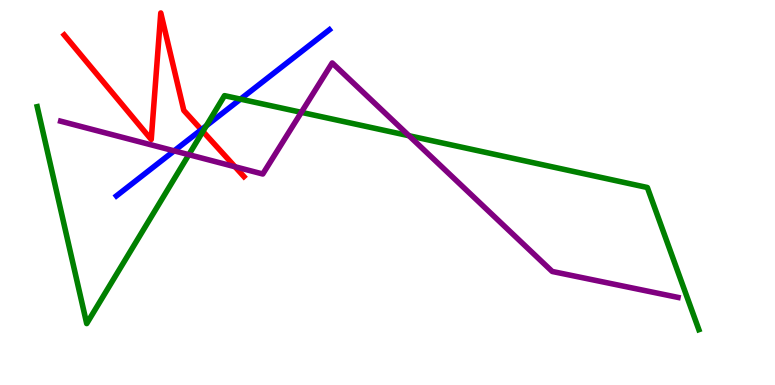[{'lines': ['blue', 'red'], 'intersections': [{'x': 2.6, 'y': 6.63}]}, {'lines': ['green', 'red'], 'intersections': [{'x': 2.62, 'y': 6.59}]}, {'lines': ['purple', 'red'], 'intersections': [{'x': 3.03, 'y': 5.67}]}, {'lines': ['blue', 'green'], 'intersections': [{'x': 2.66, 'y': 6.73}, {'x': 3.1, 'y': 7.43}]}, {'lines': ['blue', 'purple'], 'intersections': [{'x': 2.25, 'y': 6.08}]}, {'lines': ['green', 'purple'], 'intersections': [{'x': 2.44, 'y': 5.98}, {'x': 3.89, 'y': 7.08}, {'x': 5.28, 'y': 6.47}]}]